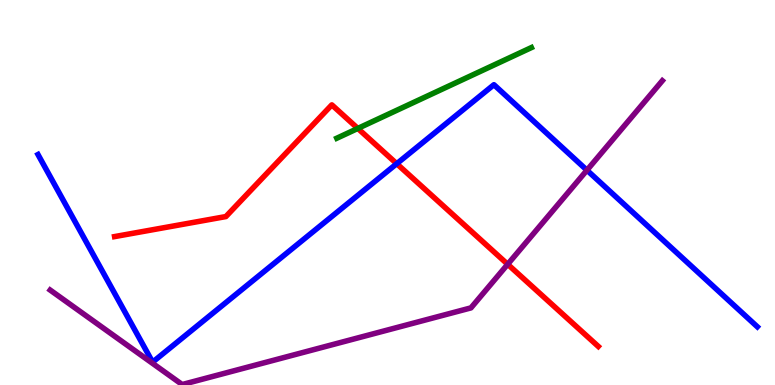[{'lines': ['blue', 'red'], 'intersections': [{'x': 5.12, 'y': 5.75}]}, {'lines': ['green', 'red'], 'intersections': [{'x': 4.62, 'y': 6.66}]}, {'lines': ['purple', 'red'], 'intersections': [{'x': 6.55, 'y': 3.14}]}, {'lines': ['blue', 'green'], 'intersections': []}, {'lines': ['blue', 'purple'], 'intersections': [{'x': 7.57, 'y': 5.58}]}, {'lines': ['green', 'purple'], 'intersections': []}]